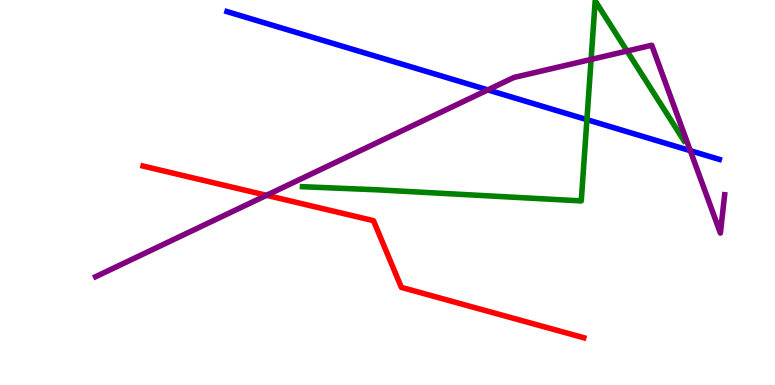[{'lines': ['blue', 'red'], 'intersections': []}, {'lines': ['green', 'red'], 'intersections': []}, {'lines': ['purple', 'red'], 'intersections': [{'x': 3.44, 'y': 4.93}]}, {'lines': ['blue', 'green'], 'intersections': [{'x': 7.57, 'y': 6.89}]}, {'lines': ['blue', 'purple'], 'intersections': [{'x': 6.29, 'y': 7.67}, {'x': 8.91, 'y': 6.09}]}, {'lines': ['green', 'purple'], 'intersections': [{'x': 7.63, 'y': 8.46}, {'x': 8.09, 'y': 8.67}]}]